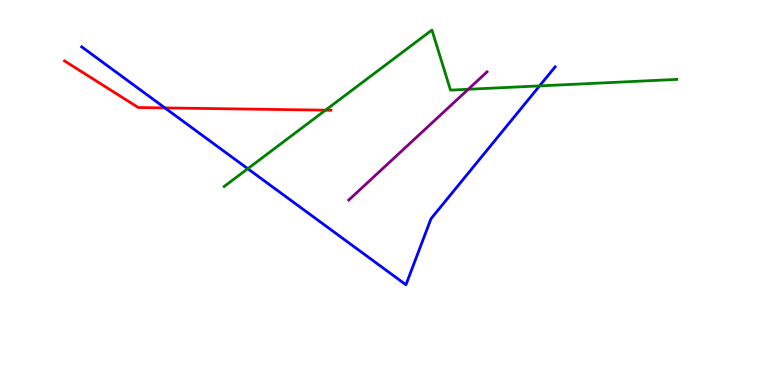[{'lines': ['blue', 'red'], 'intersections': [{'x': 2.13, 'y': 7.2}]}, {'lines': ['green', 'red'], 'intersections': [{'x': 4.2, 'y': 7.14}]}, {'lines': ['purple', 'red'], 'intersections': []}, {'lines': ['blue', 'green'], 'intersections': [{'x': 3.2, 'y': 5.62}, {'x': 6.96, 'y': 7.77}]}, {'lines': ['blue', 'purple'], 'intersections': []}, {'lines': ['green', 'purple'], 'intersections': [{'x': 6.04, 'y': 7.68}]}]